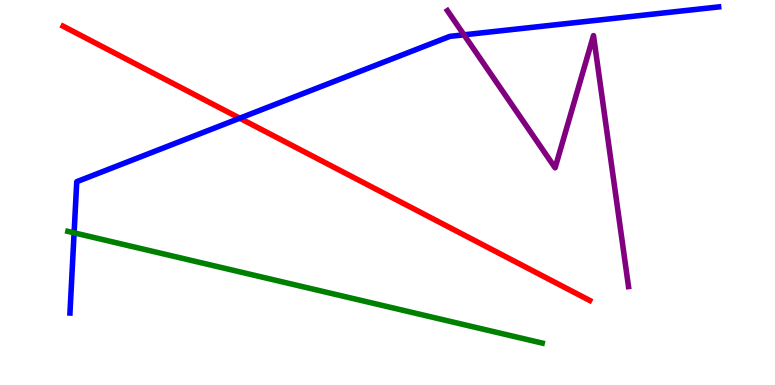[{'lines': ['blue', 'red'], 'intersections': [{'x': 3.09, 'y': 6.93}]}, {'lines': ['green', 'red'], 'intersections': []}, {'lines': ['purple', 'red'], 'intersections': []}, {'lines': ['blue', 'green'], 'intersections': [{'x': 0.956, 'y': 3.95}]}, {'lines': ['blue', 'purple'], 'intersections': [{'x': 5.99, 'y': 9.1}]}, {'lines': ['green', 'purple'], 'intersections': []}]